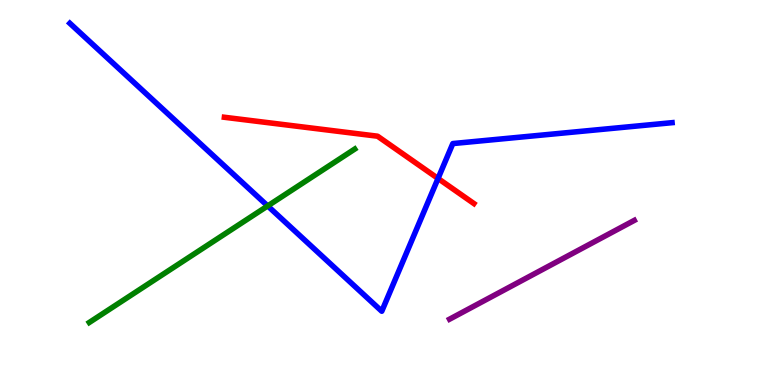[{'lines': ['blue', 'red'], 'intersections': [{'x': 5.65, 'y': 5.36}]}, {'lines': ['green', 'red'], 'intersections': []}, {'lines': ['purple', 'red'], 'intersections': []}, {'lines': ['blue', 'green'], 'intersections': [{'x': 3.45, 'y': 4.65}]}, {'lines': ['blue', 'purple'], 'intersections': []}, {'lines': ['green', 'purple'], 'intersections': []}]